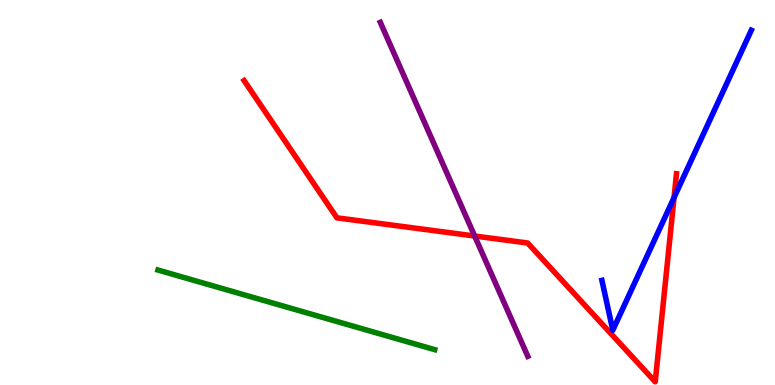[{'lines': ['blue', 'red'], 'intersections': [{'x': 8.7, 'y': 4.87}]}, {'lines': ['green', 'red'], 'intersections': []}, {'lines': ['purple', 'red'], 'intersections': [{'x': 6.12, 'y': 3.87}]}, {'lines': ['blue', 'green'], 'intersections': []}, {'lines': ['blue', 'purple'], 'intersections': []}, {'lines': ['green', 'purple'], 'intersections': []}]